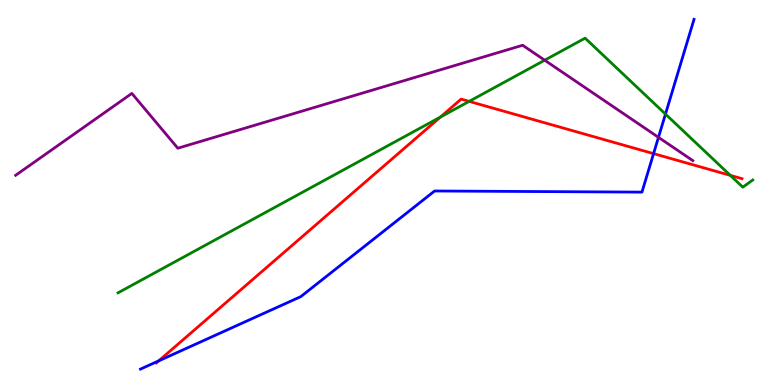[{'lines': ['blue', 'red'], 'intersections': [{'x': 2.05, 'y': 0.627}, {'x': 8.43, 'y': 6.01}]}, {'lines': ['green', 'red'], 'intersections': [{'x': 5.68, 'y': 6.96}, {'x': 6.05, 'y': 7.37}, {'x': 9.42, 'y': 5.44}]}, {'lines': ['purple', 'red'], 'intersections': []}, {'lines': ['blue', 'green'], 'intersections': [{'x': 8.59, 'y': 7.04}]}, {'lines': ['blue', 'purple'], 'intersections': [{'x': 8.5, 'y': 6.43}]}, {'lines': ['green', 'purple'], 'intersections': [{'x': 7.03, 'y': 8.44}]}]